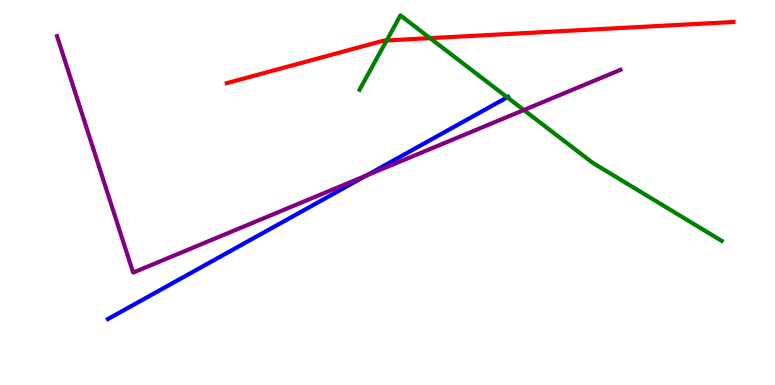[{'lines': ['blue', 'red'], 'intersections': []}, {'lines': ['green', 'red'], 'intersections': [{'x': 4.99, 'y': 8.95}, {'x': 5.55, 'y': 9.01}]}, {'lines': ['purple', 'red'], 'intersections': []}, {'lines': ['blue', 'green'], 'intersections': [{'x': 6.55, 'y': 7.47}]}, {'lines': ['blue', 'purple'], 'intersections': [{'x': 4.73, 'y': 5.44}]}, {'lines': ['green', 'purple'], 'intersections': [{'x': 6.76, 'y': 7.14}]}]